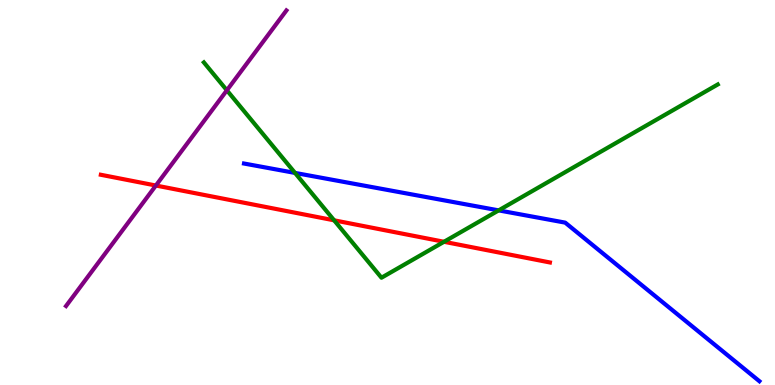[{'lines': ['blue', 'red'], 'intersections': []}, {'lines': ['green', 'red'], 'intersections': [{'x': 4.31, 'y': 4.28}, {'x': 5.73, 'y': 3.72}]}, {'lines': ['purple', 'red'], 'intersections': [{'x': 2.01, 'y': 5.18}]}, {'lines': ['blue', 'green'], 'intersections': [{'x': 3.81, 'y': 5.51}, {'x': 6.43, 'y': 4.54}]}, {'lines': ['blue', 'purple'], 'intersections': []}, {'lines': ['green', 'purple'], 'intersections': [{'x': 2.93, 'y': 7.65}]}]